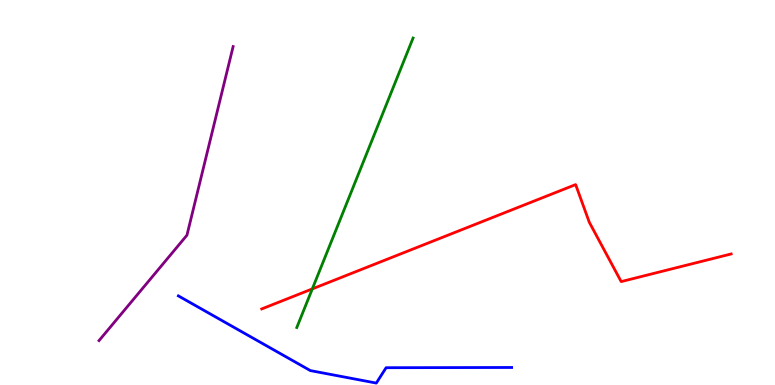[{'lines': ['blue', 'red'], 'intersections': []}, {'lines': ['green', 'red'], 'intersections': [{'x': 4.03, 'y': 2.5}]}, {'lines': ['purple', 'red'], 'intersections': []}, {'lines': ['blue', 'green'], 'intersections': []}, {'lines': ['blue', 'purple'], 'intersections': []}, {'lines': ['green', 'purple'], 'intersections': []}]